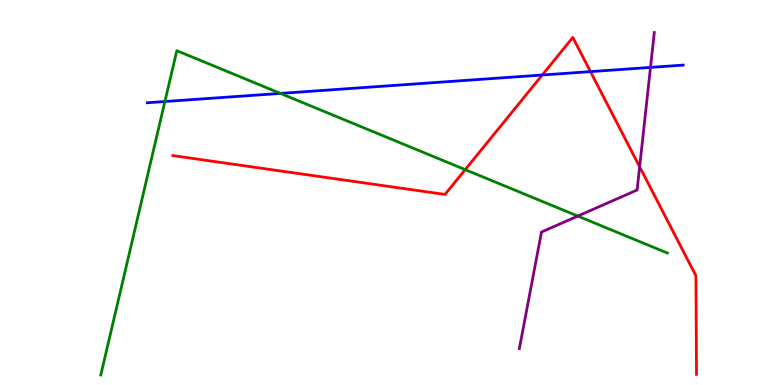[{'lines': ['blue', 'red'], 'intersections': [{'x': 7.0, 'y': 8.05}, {'x': 7.62, 'y': 8.14}]}, {'lines': ['green', 'red'], 'intersections': [{'x': 6.0, 'y': 5.59}]}, {'lines': ['purple', 'red'], 'intersections': [{'x': 8.25, 'y': 5.67}]}, {'lines': ['blue', 'green'], 'intersections': [{'x': 2.13, 'y': 7.36}, {'x': 3.62, 'y': 7.57}]}, {'lines': ['blue', 'purple'], 'intersections': [{'x': 8.39, 'y': 8.25}]}, {'lines': ['green', 'purple'], 'intersections': [{'x': 7.46, 'y': 4.39}]}]